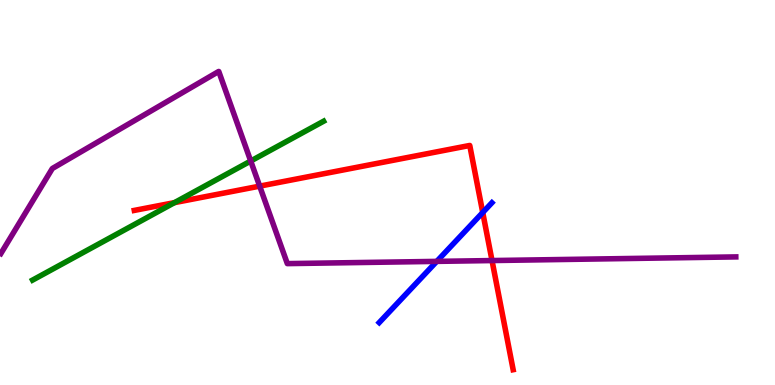[{'lines': ['blue', 'red'], 'intersections': [{'x': 6.23, 'y': 4.48}]}, {'lines': ['green', 'red'], 'intersections': [{'x': 2.25, 'y': 4.74}]}, {'lines': ['purple', 'red'], 'intersections': [{'x': 3.35, 'y': 5.17}, {'x': 6.35, 'y': 3.23}]}, {'lines': ['blue', 'green'], 'intersections': []}, {'lines': ['blue', 'purple'], 'intersections': [{'x': 5.64, 'y': 3.21}]}, {'lines': ['green', 'purple'], 'intersections': [{'x': 3.24, 'y': 5.82}]}]